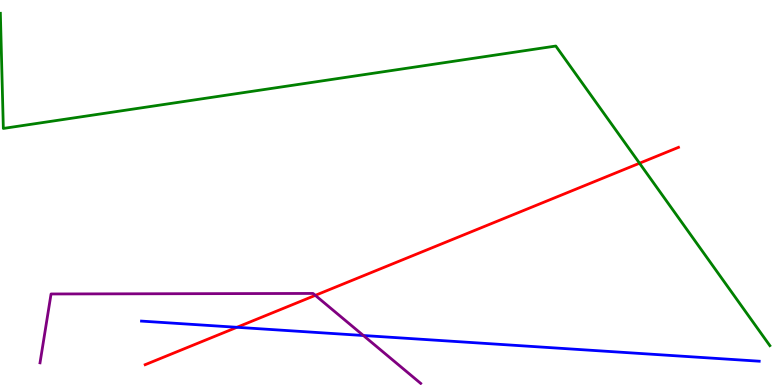[{'lines': ['blue', 'red'], 'intersections': [{'x': 3.06, 'y': 1.5}]}, {'lines': ['green', 'red'], 'intersections': [{'x': 8.25, 'y': 5.76}]}, {'lines': ['purple', 'red'], 'intersections': [{'x': 4.07, 'y': 2.33}]}, {'lines': ['blue', 'green'], 'intersections': []}, {'lines': ['blue', 'purple'], 'intersections': [{'x': 4.69, 'y': 1.29}]}, {'lines': ['green', 'purple'], 'intersections': []}]